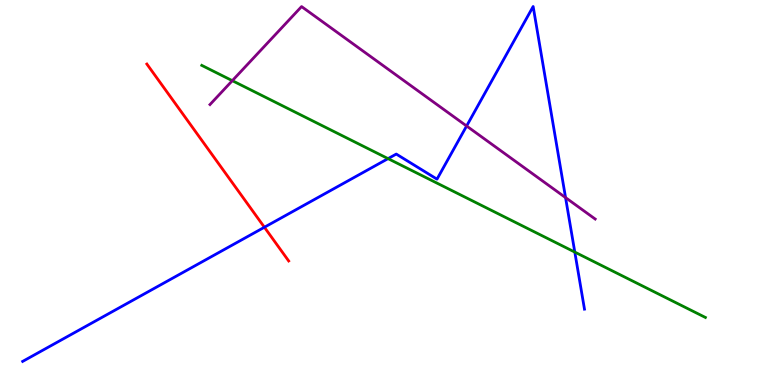[{'lines': ['blue', 'red'], 'intersections': [{'x': 3.41, 'y': 4.1}]}, {'lines': ['green', 'red'], 'intersections': []}, {'lines': ['purple', 'red'], 'intersections': []}, {'lines': ['blue', 'green'], 'intersections': [{'x': 5.01, 'y': 5.88}, {'x': 7.42, 'y': 3.45}]}, {'lines': ['blue', 'purple'], 'intersections': [{'x': 6.02, 'y': 6.73}, {'x': 7.3, 'y': 4.87}]}, {'lines': ['green', 'purple'], 'intersections': [{'x': 3.0, 'y': 7.9}]}]